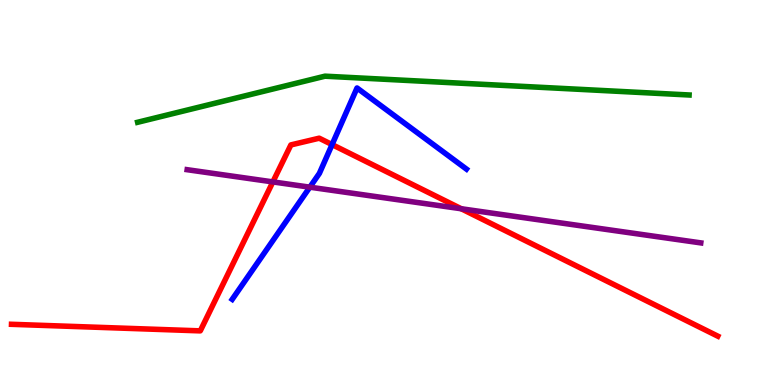[{'lines': ['blue', 'red'], 'intersections': [{'x': 4.28, 'y': 6.24}]}, {'lines': ['green', 'red'], 'intersections': []}, {'lines': ['purple', 'red'], 'intersections': [{'x': 3.52, 'y': 5.28}, {'x': 5.95, 'y': 4.58}]}, {'lines': ['blue', 'green'], 'intersections': []}, {'lines': ['blue', 'purple'], 'intersections': [{'x': 4.0, 'y': 5.14}]}, {'lines': ['green', 'purple'], 'intersections': []}]